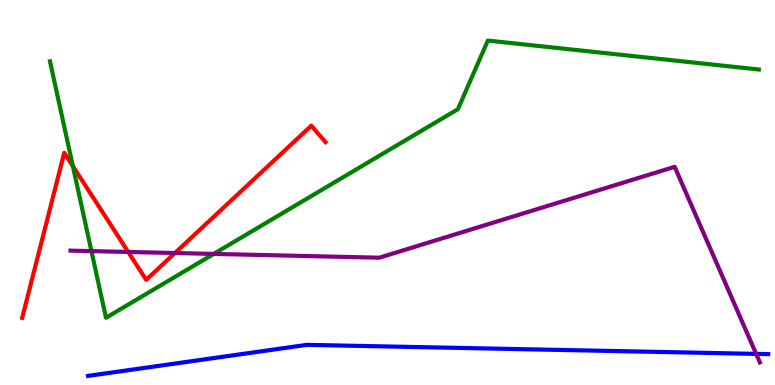[{'lines': ['blue', 'red'], 'intersections': []}, {'lines': ['green', 'red'], 'intersections': [{'x': 0.94, 'y': 5.68}]}, {'lines': ['purple', 'red'], 'intersections': [{'x': 1.65, 'y': 3.46}, {'x': 2.26, 'y': 3.43}]}, {'lines': ['blue', 'green'], 'intersections': []}, {'lines': ['blue', 'purple'], 'intersections': [{'x': 9.76, 'y': 0.808}]}, {'lines': ['green', 'purple'], 'intersections': [{'x': 1.18, 'y': 3.48}, {'x': 2.76, 'y': 3.41}]}]